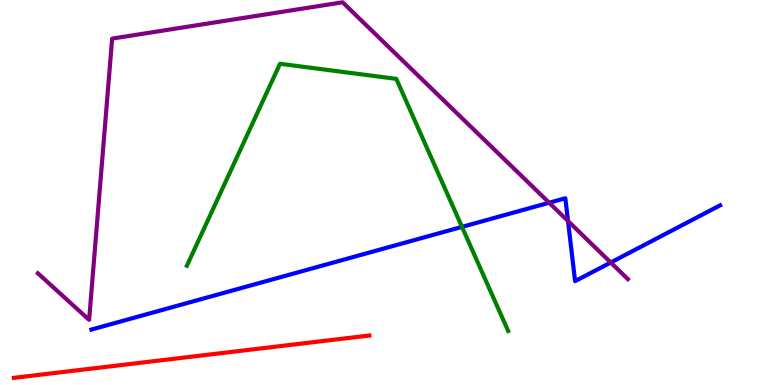[{'lines': ['blue', 'red'], 'intersections': []}, {'lines': ['green', 'red'], 'intersections': []}, {'lines': ['purple', 'red'], 'intersections': []}, {'lines': ['blue', 'green'], 'intersections': [{'x': 5.96, 'y': 4.11}]}, {'lines': ['blue', 'purple'], 'intersections': [{'x': 7.09, 'y': 4.73}, {'x': 7.33, 'y': 4.26}, {'x': 7.88, 'y': 3.18}]}, {'lines': ['green', 'purple'], 'intersections': []}]